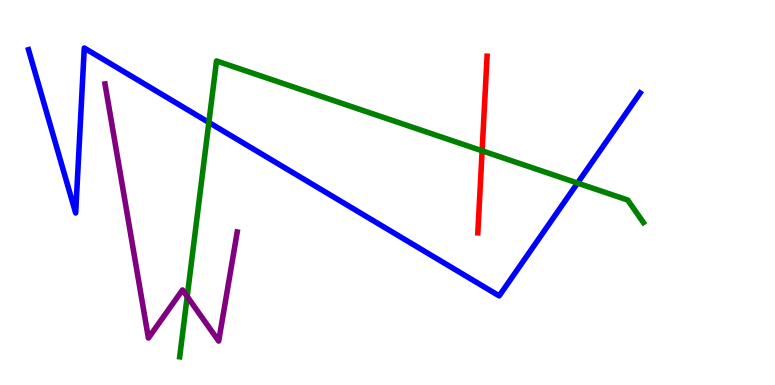[{'lines': ['blue', 'red'], 'intersections': []}, {'lines': ['green', 'red'], 'intersections': [{'x': 6.22, 'y': 6.08}]}, {'lines': ['purple', 'red'], 'intersections': []}, {'lines': ['blue', 'green'], 'intersections': [{'x': 2.7, 'y': 6.82}, {'x': 7.45, 'y': 5.25}]}, {'lines': ['blue', 'purple'], 'intersections': []}, {'lines': ['green', 'purple'], 'intersections': [{'x': 2.42, 'y': 2.3}]}]